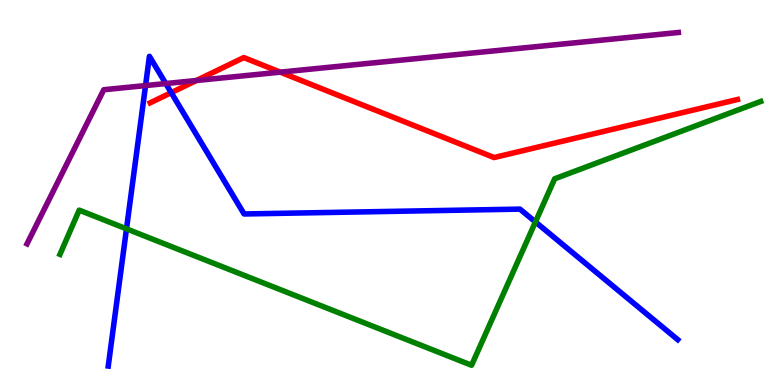[{'lines': ['blue', 'red'], 'intersections': [{'x': 2.21, 'y': 7.59}]}, {'lines': ['green', 'red'], 'intersections': []}, {'lines': ['purple', 'red'], 'intersections': [{'x': 2.53, 'y': 7.91}, {'x': 3.62, 'y': 8.13}]}, {'lines': ['blue', 'green'], 'intersections': [{'x': 1.63, 'y': 4.06}, {'x': 6.91, 'y': 4.24}]}, {'lines': ['blue', 'purple'], 'intersections': [{'x': 1.88, 'y': 7.78}, {'x': 2.14, 'y': 7.83}]}, {'lines': ['green', 'purple'], 'intersections': []}]